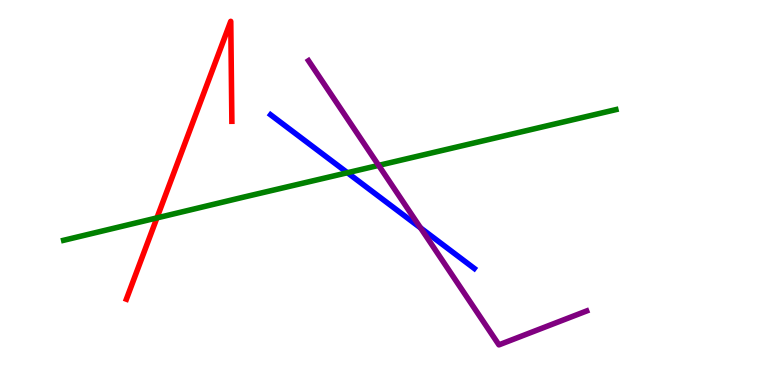[{'lines': ['blue', 'red'], 'intersections': []}, {'lines': ['green', 'red'], 'intersections': [{'x': 2.02, 'y': 4.34}]}, {'lines': ['purple', 'red'], 'intersections': []}, {'lines': ['blue', 'green'], 'intersections': [{'x': 4.48, 'y': 5.51}]}, {'lines': ['blue', 'purple'], 'intersections': [{'x': 5.43, 'y': 4.08}]}, {'lines': ['green', 'purple'], 'intersections': [{'x': 4.89, 'y': 5.7}]}]